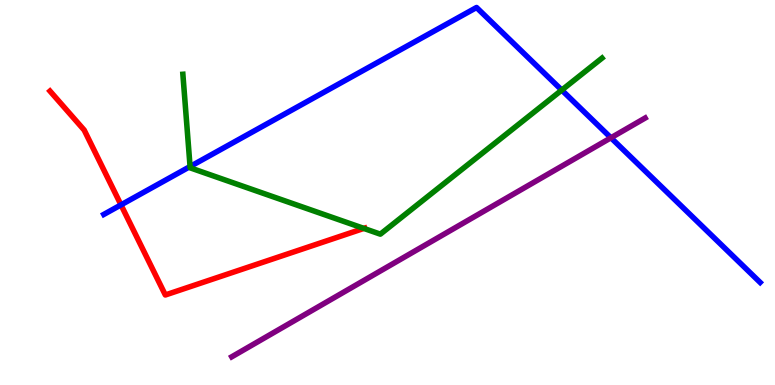[{'lines': ['blue', 'red'], 'intersections': [{'x': 1.56, 'y': 4.68}]}, {'lines': ['green', 'red'], 'intersections': [{'x': 4.69, 'y': 4.07}]}, {'lines': ['purple', 'red'], 'intersections': []}, {'lines': ['blue', 'green'], 'intersections': [{'x': 2.45, 'y': 5.67}, {'x': 7.25, 'y': 7.66}]}, {'lines': ['blue', 'purple'], 'intersections': [{'x': 7.88, 'y': 6.42}]}, {'lines': ['green', 'purple'], 'intersections': []}]